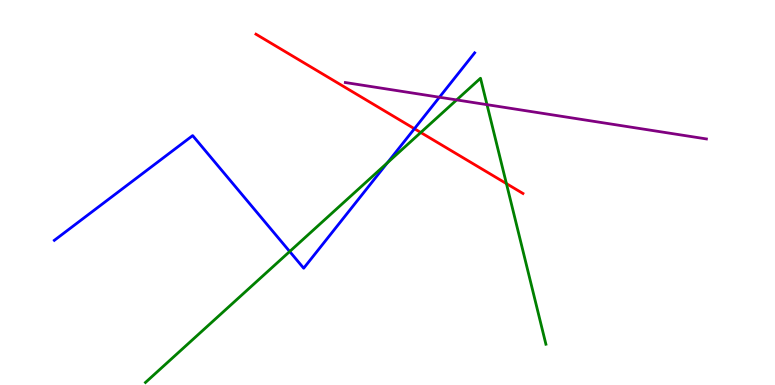[{'lines': ['blue', 'red'], 'intersections': [{'x': 5.35, 'y': 6.66}]}, {'lines': ['green', 'red'], 'intersections': [{'x': 5.43, 'y': 6.56}, {'x': 6.53, 'y': 5.23}]}, {'lines': ['purple', 'red'], 'intersections': []}, {'lines': ['blue', 'green'], 'intersections': [{'x': 3.74, 'y': 3.47}, {'x': 5.0, 'y': 5.77}]}, {'lines': ['blue', 'purple'], 'intersections': [{'x': 5.67, 'y': 7.47}]}, {'lines': ['green', 'purple'], 'intersections': [{'x': 5.89, 'y': 7.4}, {'x': 6.28, 'y': 7.28}]}]